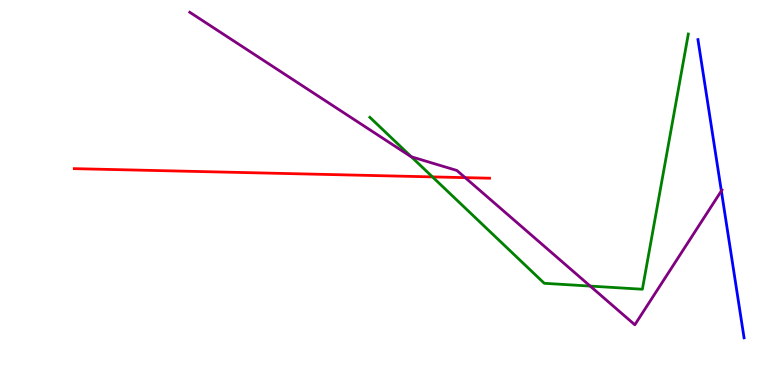[{'lines': ['blue', 'red'], 'intersections': []}, {'lines': ['green', 'red'], 'intersections': [{'x': 5.58, 'y': 5.41}]}, {'lines': ['purple', 'red'], 'intersections': [{'x': 6.0, 'y': 5.39}]}, {'lines': ['blue', 'green'], 'intersections': []}, {'lines': ['blue', 'purple'], 'intersections': [{'x': 9.31, 'y': 5.04}]}, {'lines': ['green', 'purple'], 'intersections': [{'x': 5.31, 'y': 5.93}, {'x': 7.62, 'y': 2.57}]}]